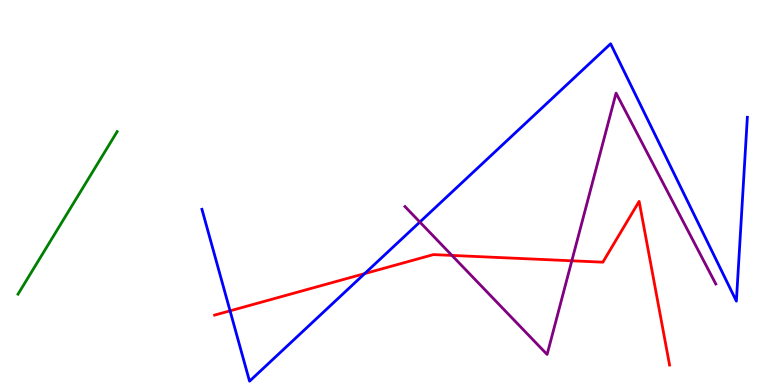[{'lines': ['blue', 'red'], 'intersections': [{'x': 2.97, 'y': 1.93}, {'x': 4.71, 'y': 2.89}]}, {'lines': ['green', 'red'], 'intersections': []}, {'lines': ['purple', 'red'], 'intersections': [{'x': 5.83, 'y': 3.37}, {'x': 7.38, 'y': 3.23}]}, {'lines': ['blue', 'green'], 'intersections': []}, {'lines': ['blue', 'purple'], 'intersections': [{'x': 5.42, 'y': 4.23}]}, {'lines': ['green', 'purple'], 'intersections': []}]